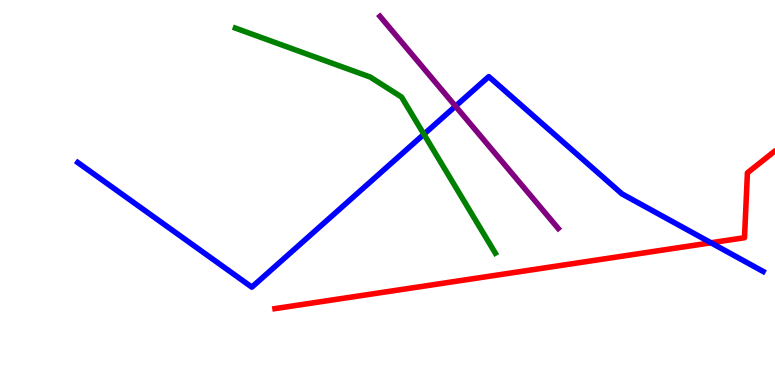[{'lines': ['blue', 'red'], 'intersections': [{'x': 9.17, 'y': 3.69}]}, {'lines': ['green', 'red'], 'intersections': []}, {'lines': ['purple', 'red'], 'intersections': []}, {'lines': ['blue', 'green'], 'intersections': [{'x': 5.47, 'y': 6.51}]}, {'lines': ['blue', 'purple'], 'intersections': [{'x': 5.88, 'y': 7.24}]}, {'lines': ['green', 'purple'], 'intersections': []}]